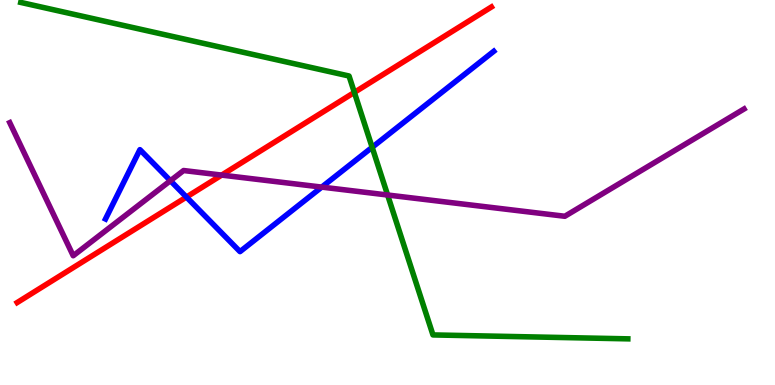[{'lines': ['blue', 'red'], 'intersections': [{'x': 2.41, 'y': 4.88}]}, {'lines': ['green', 'red'], 'intersections': [{'x': 4.57, 'y': 7.6}]}, {'lines': ['purple', 'red'], 'intersections': [{'x': 2.86, 'y': 5.45}]}, {'lines': ['blue', 'green'], 'intersections': [{'x': 4.8, 'y': 6.17}]}, {'lines': ['blue', 'purple'], 'intersections': [{'x': 2.2, 'y': 5.31}, {'x': 4.15, 'y': 5.14}]}, {'lines': ['green', 'purple'], 'intersections': [{'x': 5.0, 'y': 4.93}]}]